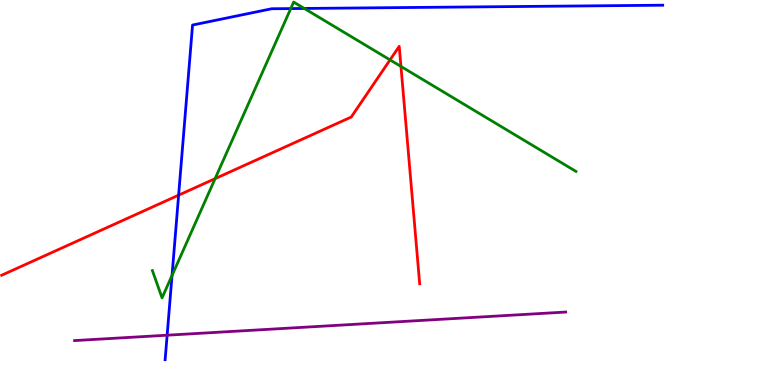[{'lines': ['blue', 'red'], 'intersections': [{'x': 2.3, 'y': 4.93}]}, {'lines': ['green', 'red'], 'intersections': [{'x': 2.78, 'y': 5.36}, {'x': 5.03, 'y': 8.44}, {'x': 5.17, 'y': 8.27}]}, {'lines': ['purple', 'red'], 'intersections': []}, {'lines': ['blue', 'green'], 'intersections': [{'x': 2.22, 'y': 2.85}, {'x': 3.75, 'y': 9.78}, {'x': 3.93, 'y': 9.78}]}, {'lines': ['blue', 'purple'], 'intersections': [{'x': 2.16, 'y': 1.29}]}, {'lines': ['green', 'purple'], 'intersections': []}]